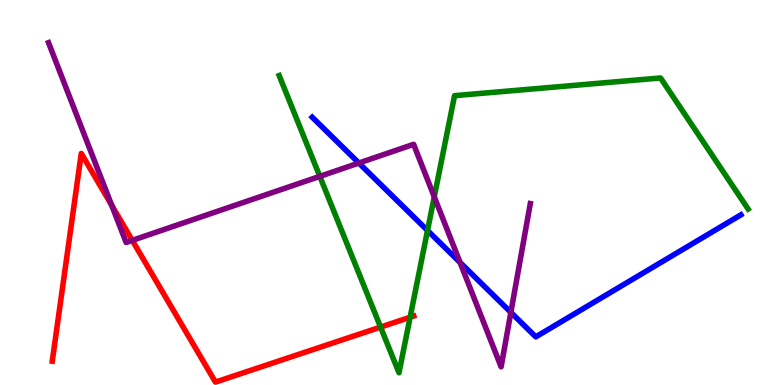[{'lines': ['blue', 'red'], 'intersections': []}, {'lines': ['green', 'red'], 'intersections': [{'x': 4.91, 'y': 1.5}, {'x': 5.29, 'y': 1.76}]}, {'lines': ['purple', 'red'], 'intersections': [{'x': 1.44, 'y': 4.67}, {'x': 1.71, 'y': 3.76}]}, {'lines': ['blue', 'green'], 'intersections': [{'x': 5.52, 'y': 4.01}]}, {'lines': ['blue', 'purple'], 'intersections': [{'x': 4.63, 'y': 5.77}, {'x': 5.94, 'y': 3.18}, {'x': 6.59, 'y': 1.89}]}, {'lines': ['green', 'purple'], 'intersections': [{'x': 4.13, 'y': 5.42}, {'x': 5.6, 'y': 4.89}]}]